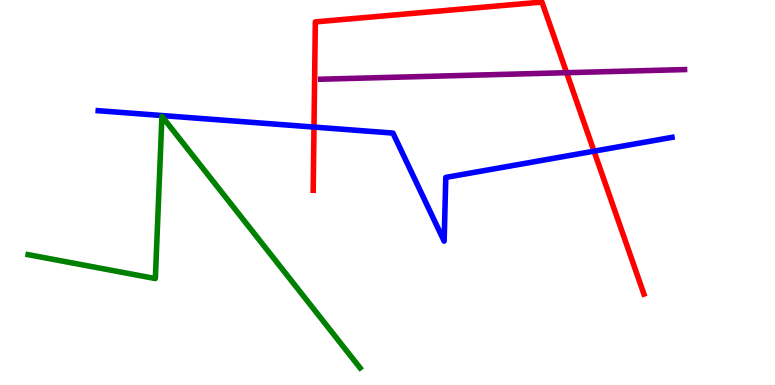[{'lines': ['blue', 'red'], 'intersections': [{'x': 4.05, 'y': 6.7}, {'x': 7.66, 'y': 6.07}]}, {'lines': ['green', 'red'], 'intersections': []}, {'lines': ['purple', 'red'], 'intersections': [{'x': 7.31, 'y': 8.11}]}, {'lines': ['blue', 'green'], 'intersections': []}, {'lines': ['blue', 'purple'], 'intersections': []}, {'lines': ['green', 'purple'], 'intersections': []}]